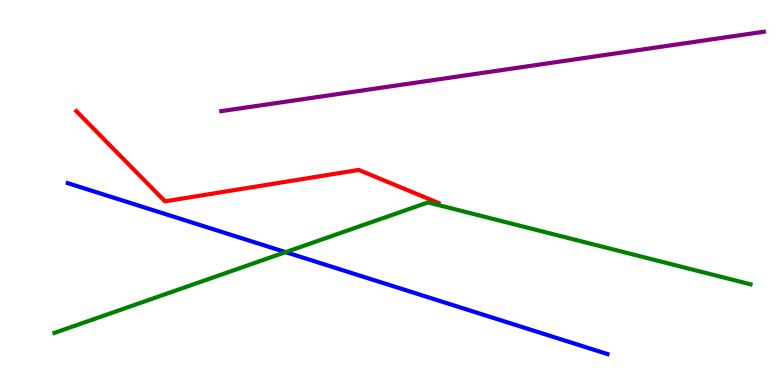[{'lines': ['blue', 'red'], 'intersections': []}, {'lines': ['green', 'red'], 'intersections': []}, {'lines': ['purple', 'red'], 'intersections': []}, {'lines': ['blue', 'green'], 'intersections': [{'x': 3.69, 'y': 3.45}]}, {'lines': ['blue', 'purple'], 'intersections': []}, {'lines': ['green', 'purple'], 'intersections': []}]